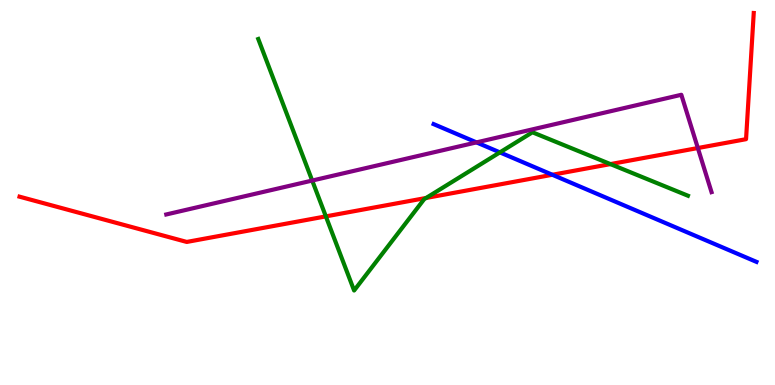[{'lines': ['blue', 'red'], 'intersections': [{'x': 7.13, 'y': 5.46}]}, {'lines': ['green', 'red'], 'intersections': [{'x': 4.2, 'y': 4.38}, {'x': 5.5, 'y': 4.86}, {'x': 7.88, 'y': 5.74}]}, {'lines': ['purple', 'red'], 'intersections': [{'x': 9.0, 'y': 6.15}]}, {'lines': ['blue', 'green'], 'intersections': [{'x': 6.45, 'y': 6.04}]}, {'lines': ['blue', 'purple'], 'intersections': [{'x': 6.15, 'y': 6.3}]}, {'lines': ['green', 'purple'], 'intersections': [{'x': 4.03, 'y': 5.31}]}]